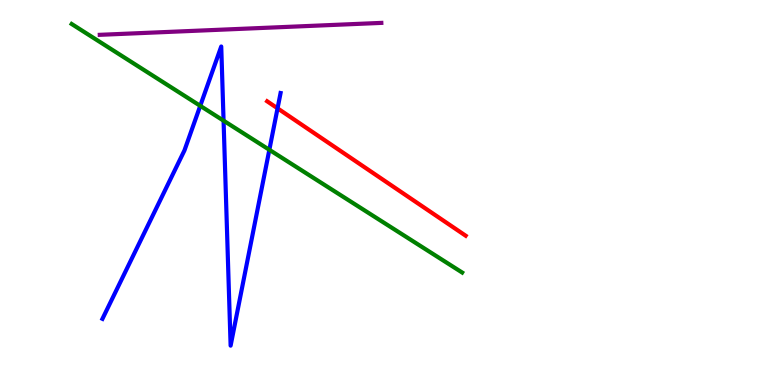[{'lines': ['blue', 'red'], 'intersections': [{'x': 3.58, 'y': 7.19}]}, {'lines': ['green', 'red'], 'intersections': []}, {'lines': ['purple', 'red'], 'intersections': []}, {'lines': ['blue', 'green'], 'intersections': [{'x': 2.58, 'y': 7.25}, {'x': 2.88, 'y': 6.87}, {'x': 3.48, 'y': 6.11}]}, {'lines': ['blue', 'purple'], 'intersections': []}, {'lines': ['green', 'purple'], 'intersections': []}]